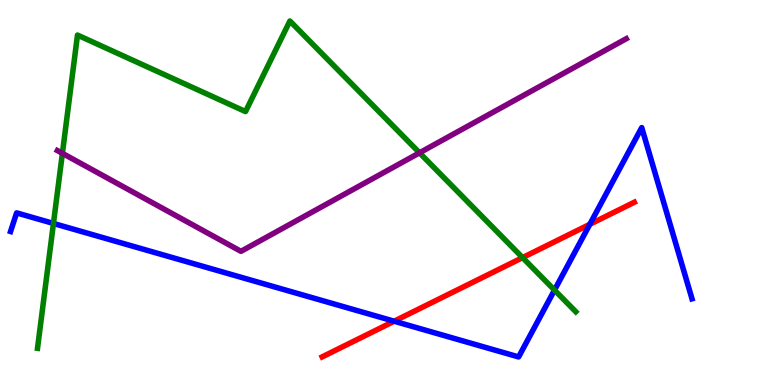[{'lines': ['blue', 'red'], 'intersections': [{'x': 5.09, 'y': 1.66}, {'x': 7.61, 'y': 4.17}]}, {'lines': ['green', 'red'], 'intersections': [{'x': 6.74, 'y': 3.31}]}, {'lines': ['purple', 'red'], 'intersections': []}, {'lines': ['blue', 'green'], 'intersections': [{'x': 0.69, 'y': 4.2}, {'x': 7.15, 'y': 2.47}]}, {'lines': ['blue', 'purple'], 'intersections': []}, {'lines': ['green', 'purple'], 'intersections': [{'x': 0.805, 'y': 6.02}, {'x': 5.41, 'y': 6.03}]}]